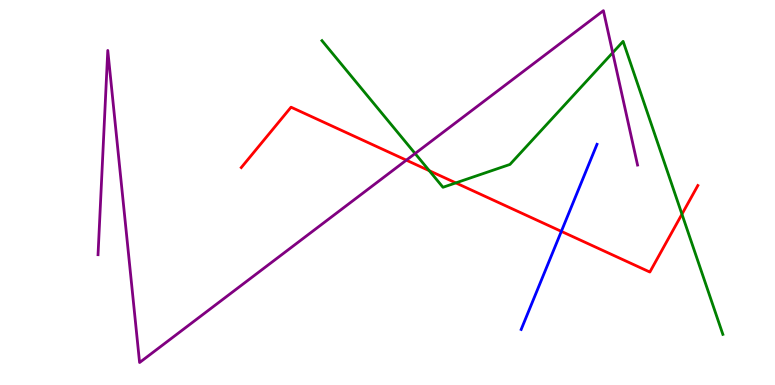[{'lines': ['blue', 'red'], 'intersections': [{'x': 7.24, 'y': 3.99}]}, {'lines': ['green', 'red'], 'intersections': [{'x': 5.54, 'y': 5.57}, {'x': 5.88, 'y': 5.25}, {'x': 8.8, 'y': 4.44}]}, {'lines': ['purple', 'red'], 'intersections': [{'x': 5.24, 'y': 5.84}]}, {'lines': ['blue', 'green'], 'intersections': []}, {'lines': ['blue', 'purple'], 'intersections': []}, {'lines': ['green', 'purple'], 'intersections': [{'x': 5.36, 'y': 6.01}, {'x': 7.91, 'y': 8.63}]}]